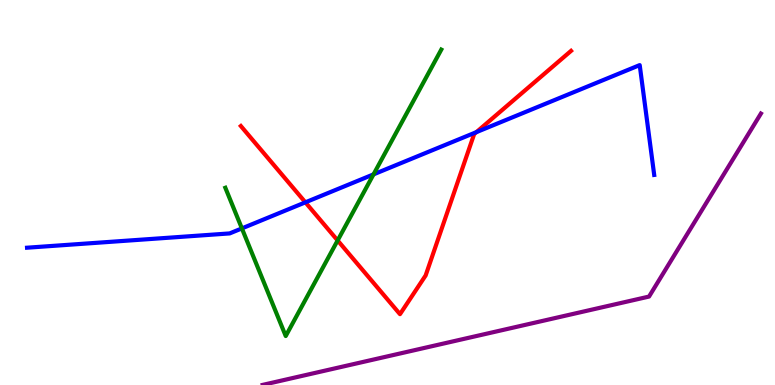[{'lines': ['blue', 'red'], 'intersections': [{'x': 3.94, 'y': 4.74}, {'x': 6.15, 'y': 6.57}]}, {'lines': ['green', 'red'], 'intersections': [{'x': 4.36, 'y': 3.75}]}, {'lines': ['purple', 'red'], 'intersections': []}, {'lines': ['blue', 'green'], 'intersections': [{'x': 3.12, 'y': 4.07}, {'x': 4.82, 'y': 5.47}]}, {'lines': ['blue', 'purple'], 'intersections': []}, {'lines': ['green', 'purple'], 'intersections': []}]